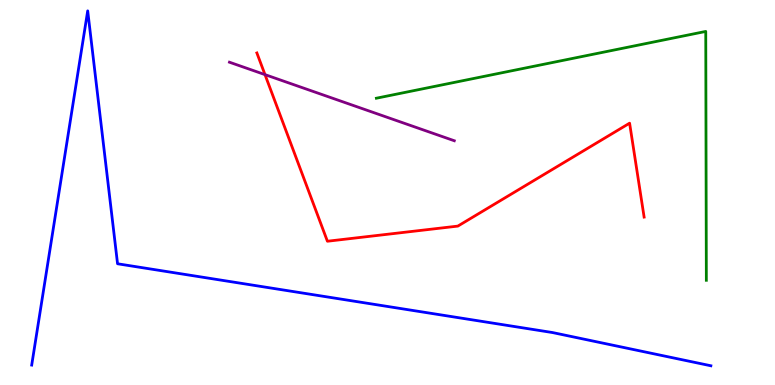[{'lines': ['blue', 'red'], 'intersections': []}, {'lines': ['green', 'red'], 'intersections': []}, {'lines': ['purple', 'red'], 'intersections': [{'x': 3.42, 'y': 8.06}]}, {'lines': ['blue', 'green'], 'intersections': []}, {'lines': ['blue', 'purple'], 'intersections': []}, {'lines': ['green', 'purple'], 'intersections': []}]